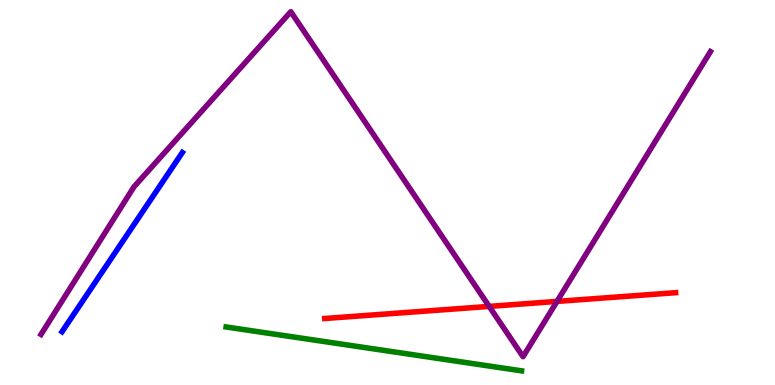[{'lines': ['blue', 'red'], 'intersections': []}, {'lines': ['green', 'red'], 'intersections': []}, {'lines': ['purple', 'red'], 'intersections': [{'x': 6.31, 'y': 2.04}, {'x': 7.19, 'y': 2.17}]}, {'lines': ['blue', 'green'], 'intersections': []}, {'lines': ['blue', 'purple'], 'intersections': []}, {'lines': ['green', 'purple'], 'intersections': []}]